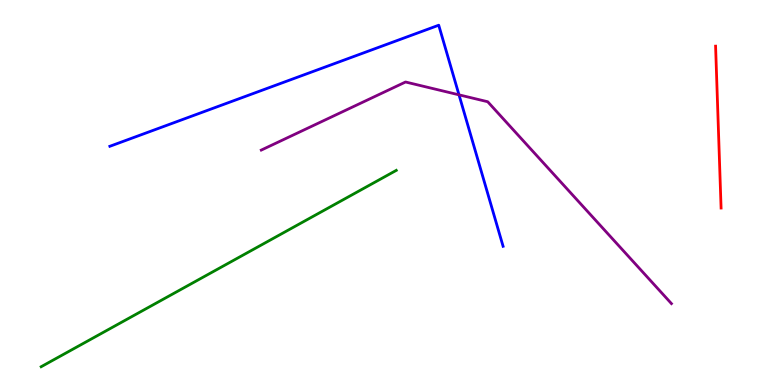[{'lines': ['blue', 'red'], 'intersections': []}, {'lines': ['green', 'red'], 'intersections': []}, {'lines': ['purple', 'red'], 'intersections': []}, {'lines': ['blue', 'green'], 'intersections': []}, {'lines': ['blue', 'purple'], 'intersections': [{'x': 5.92, 'y': 7.54}]}, {'lines': ['green', 'purple'], 'intersections': []}]